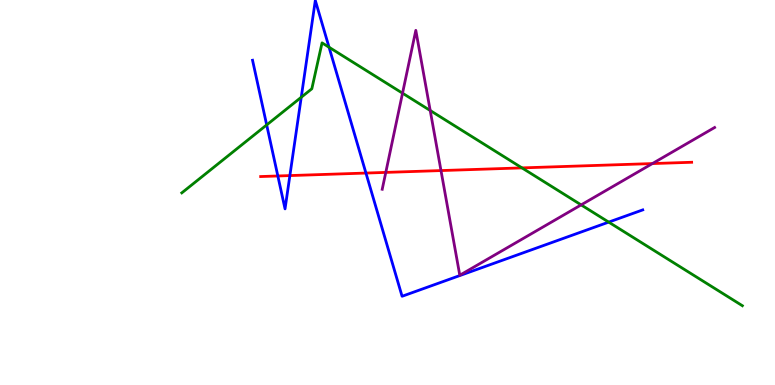[{'lines': ['blue', 'red'], 'intersections': [{'x': 3.59, 'y': 5.43}, {'x': 3.74, 'y': 5.44}, {'x': 4.72, 'y': 5.5}]}, {'lines': ['green', 'red'], 'intersections': [{'x': 6.74, 'y': 5.64}]}, {'lines': ['purple', 'red'], 'intersections': [{'x': 4.98, 'y': 5.52}, {'x': 5.69, 'y': 5.57}, {'x': 8.42, 'y': 5.75}]}, {'lines': ['blue', 'green'], 'intersections': [{'x': 3.44, 'y': 6.76}, {'x': 3.89, 'y': 7.47}, {'x': 4.25, 'y': 8.77}, {'x': 7.85, 'y': 4.23}]}, {'lines': ['blue', 'purple'], 'intersections': []}, {'lines': ['green', 'purple'], 'intersections': [{'x': 5.19, 'y': 7.58}, {'x': 5.55, 'y': 7.13}, {'x': 7.5, 'y': 4.68}]}]